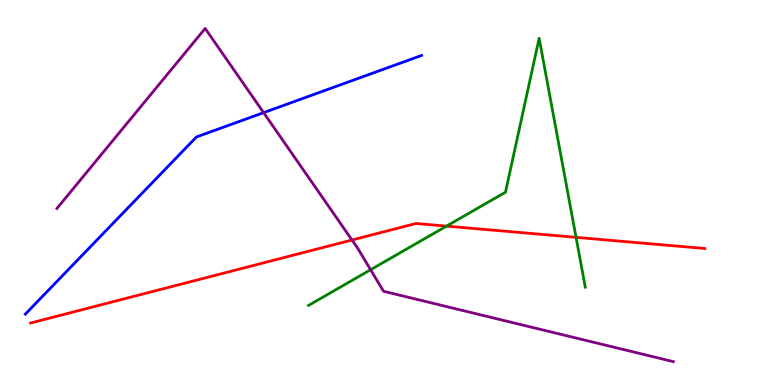[{'lines': ['blue', 'red'], 'intersections': []}, {'lines': ['green', 'red'], 'intersections': [{'x': 5.76, 'y': 4.13}, {'x': 7.43, 'y': 3.84}]}, {'lines': ['purple', 'red'], 'intersections': [{'x': 4.54, 'y': 3.77}]}, {'lines': ['blue', 'green'], 'intersections': []}, {'lines': ['blue', 'purple'], 'intersections': [{'x': 3.4, 'y': 7.07}]}, {'lines': ['green', 'purple'], 'intersections': [{'x': 4.78, 'y': 2.99}]}]